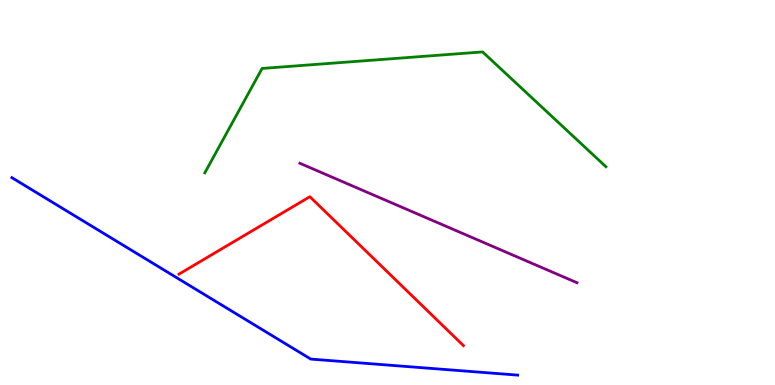[{'lines': ['blue', 'red'], 'intersections': []}, {'lines': ['green', 'red'], 'intersections': []}, {'lines': ['purple', 'red'], 'intersections': []}, {'lines': ['blue', 'green'], 'intersections': []}, {'lines': ['blue', 'purple'], 'intersections': []}, {'lines': ['green', 'purple'], 'intersections': []}]